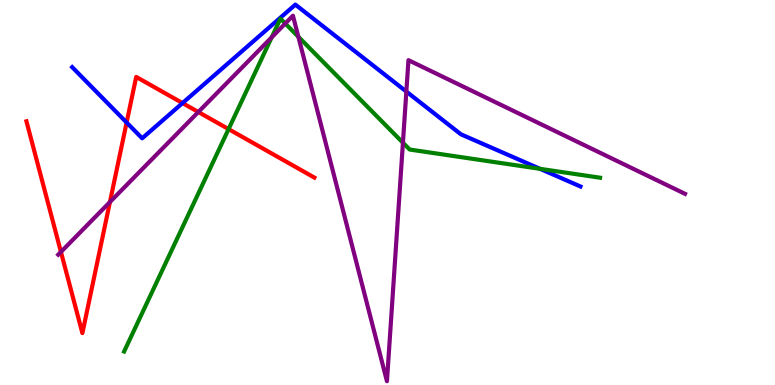[{'lines': ['blue', 'red'], 'intersections': [{'x': 1.63, 'y': 6.82}, {'x': 2.36, 'y': 7.32}]}, {'lines': ['green', 'red'], 'intersections': [{'x': 2.95, 'y': 6.65}]}, {'lines': ['purple', 'red'], 'intersections': [{'x': 0.786, 'y': 3.46}, {'x': 1.42, 'y': 4.75}, {'x': 2.56, 'y': 7.09}]}, {'lines': ['blue', 'green'], 'intersections': [{'x': 6.97, 'y': 5.62}]}, {'lines': ['blue', 'purple'], 'intersections': [{'x': 5.24, 'y': 7.62}]}, {'lines': ['green', 'purple'], 'intersections': [{'x': 3.51, 'y': 9.03}, {'x': 3.68, 'y': 9.39}, {'x': 3.85, 'y': 9.04}, {'x': 5.2, 'y': 6.29}]}]